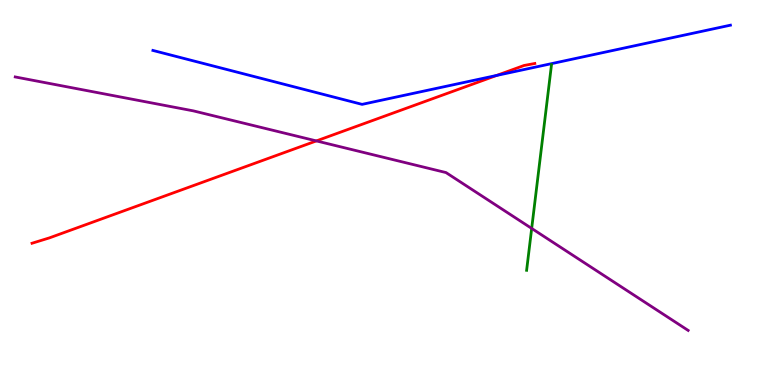[{'lines': ['blue', 'red'], 'intersections': [{'x': 6.41, 'y': 8.04}]}, {'lines': ['green', 'red'], 'intersections': []}, {'lines': ['purple', 'red'], 'intersections': [{'x': 4.08, 'y': 6.34}]}, {'lines': ['blue', 'green'], 'intersections': []}, {'lines': ['blue', 'purple'], 'intersections': []}, {'lines': ['green', 'purple'], 'intersections': [{'x': 6.86, 'y': 4.07}]}]